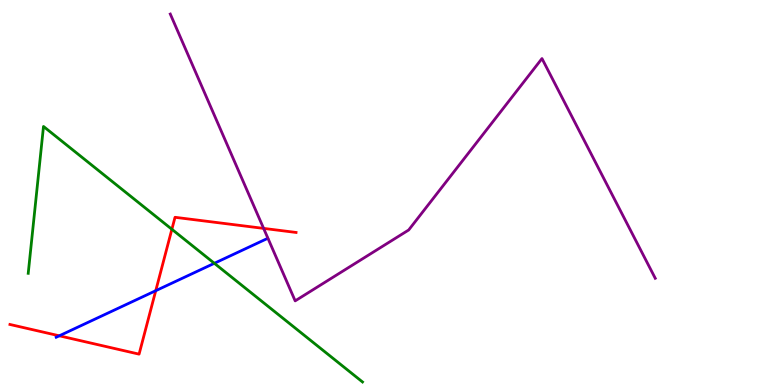[{'lines': ['blue', 'red'], 'intersections': [{'x': 0.765, 'y': 1.28}, {'x': 2.01, 'y': 2.45}]}, {'lines': ['green', 'red'], 'intersections': [{'x': 2.22, 'y': 4.04}]}, {'lines': ['purple', 'red'], 'intersections': [{'x': 3.4, 'y': 4.07}]}, {'lines': ['blue', 'green'], 'intersections': [{'x': 2.77, 'y': 3.16}]}, {'lines': ['blue', 'purple'], 'intersections': []}, {'lines': ['green', 'purple'], 'intersections': []}]